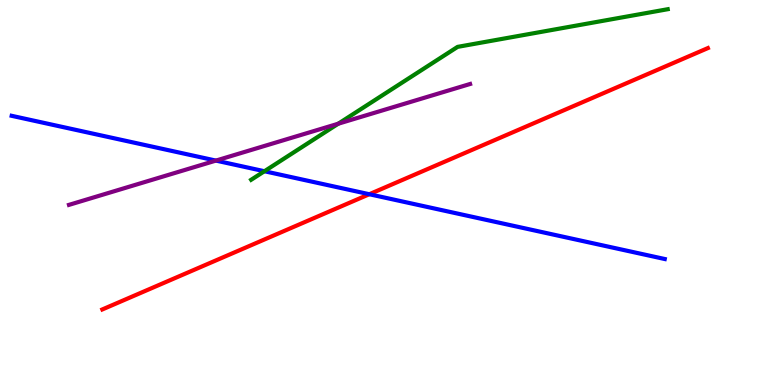[{'lines': ['blue', 'red'], 'intersections': [{'x': 4.77, 'y': 4.96}]}, {'lines': ['green', 'red'], 'intersections': []}, {'lines': ['purple', 'red'], 'intersections': []}, {'lines': ['blue', 'green'], 'intersections': [{'x': 3.41, 'y': 5.55}]}, {'lines': ['blue', 'purple'], 'intersections': [{'x': 2.79, 'y': 5.83}]}, {'lines': ['green', 'purple'], 'intersections': [{'x': 4.36, 'y': 6.79}]}]